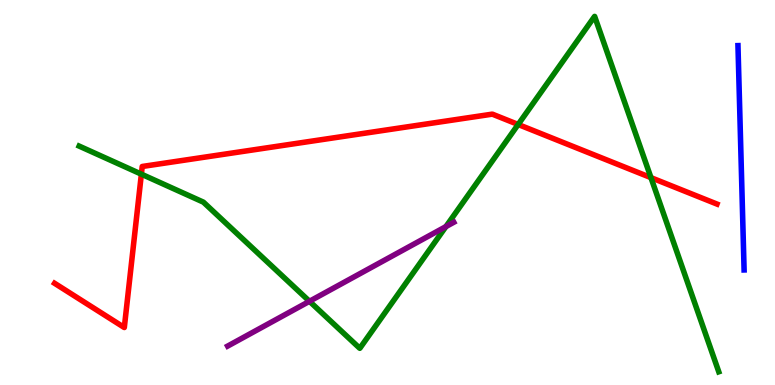[{'lines': ['blue', 'red'], 'intersections': []}, {'lines': ['green', 'red'], 'intersections': [{'x': 1.82, 'y': 5.48}, {'x': 6.69, 'y': 6.77}, {'x': 8.4, 'y': 5.39}]}, {'lines': ['purple', 'red'], 'intersections': []}, {'lines': ['blue', 'green'], 'intersections': []}, {'lines': ['blue', 'purple'], 'intersections': []}, {'lines': ['green', 'purple'], 'intersections': [{'x': 3.99, 'y': 2.17}, {'x': 5.75, 'y': 4.11}]}]